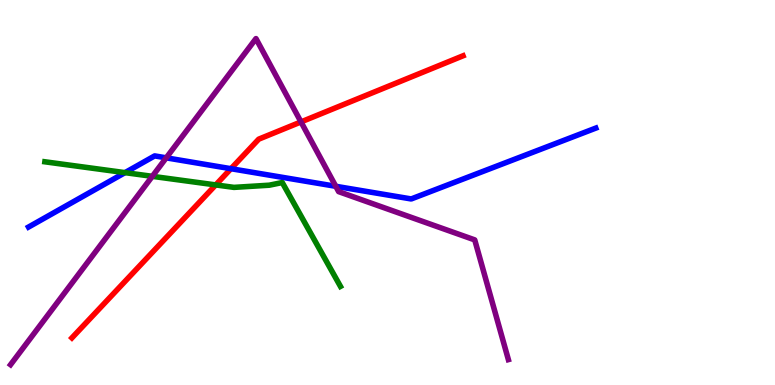[{'lines': ['blue', 'red'], 'intersections': [{'x': 2.98, 'y': 5.62}]}, {'lines': ['green', 'red'], 'intersections': [{'x': 2.78, 'y': 5.2}]}, {'lines': ['purple', 'red'], 'intersections': [{'x': 3.88, 'y': 6.83}]}, {'lines': ['blue', 'green'], 'intersections': [{'x': 1.61, 'y': 5.52}]}, {'lines': ['blue', 'purple'], 'intersections': [{'x': 2.14, 'y': 5.9}, {'x': 4.33, 'y': 5.16}]}, {'lines': ['green', 'purple'], 'intersections': [{'x': 1.97, 'y': 5.42}]}]